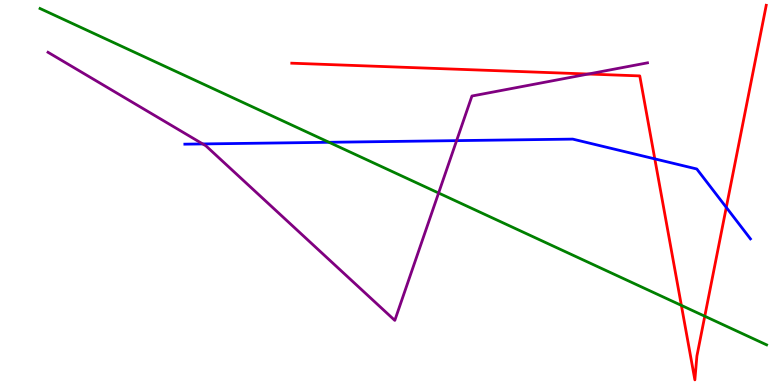[{'lines': ['blue', 'red'], 'intersections': [{'x': 8.45, 'y': 5.87}, {'x': 9.37, 'y': 4.61}]}, {'lines': ['green', 'red'], 'intersections': [{'x': 8.79, 'y': 2.07}, {'x': 9.09, 'y': 1.79}]}, {'lines': ['purple', 'red'], 'intersections': [{'x': 7.59, 'y': 8.08}]}, {'lines': ['blue', 'green'], 'intersections': [{'x': 4.25, 'y': 6.3}]}, {'lines': ['blue', 'purple'], 'intersections': [{'x': 2.62, 'y': 6.26}, {'x': 5.89, 'y': 6.35}]}, {'lines': ['green', 'purple'], 'intersections': [{'x': 5.66, 'y': 4.99}]}]